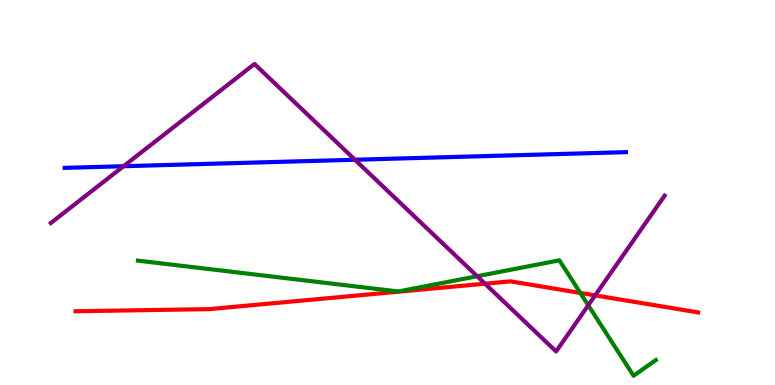[{'lines': ['blue', 'red'], 'intersections': []}, {'lines': ['green', 'red'], 'intersections': [{'x': 7.49, 'y': 2.39}]}, {'lines': ['purple', 'red'], 'intersections': [{'x': 6.26, 'y': 2.63}, {'x': 7.68, 'y': 2.33}]}, {'lines': ['blue', 'green'], 'intersections': []}, {'lines': ['blue', 'purple'], 'intersections': [{'x': 1.59, 'y': 5.68}, {'x': 4.58, 'y': 5.85}]}, {'lines': ['green', 'purple'], 'intersections': [{'x': 6.16, 'y': 2.83}, {'x': 7.59, 'y': 2.07}]}]